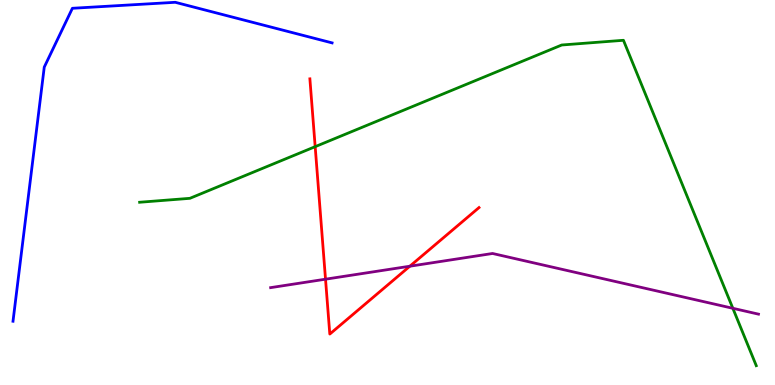[{'lines': ['blue', 'red'], 'intersections': []}, {'lines': ['green', 'red'], 'intersections': [{'x': 4.07, 'y': 6.19}]}, {'lines': ['purple', 'red'], 'intersections': [{'x': 4.2, 'y': 2.75}, {'x': 5.29, 'y': 3.09}]}, {'lines': ['blue', 'green'], 'intersections': []}, {'lines': ['blue', 'purple'], 'intersections': []}, {'lines': ['green', 'purple'], 'intersections': [{'x': 9.46, 'y': 1.99}]}]